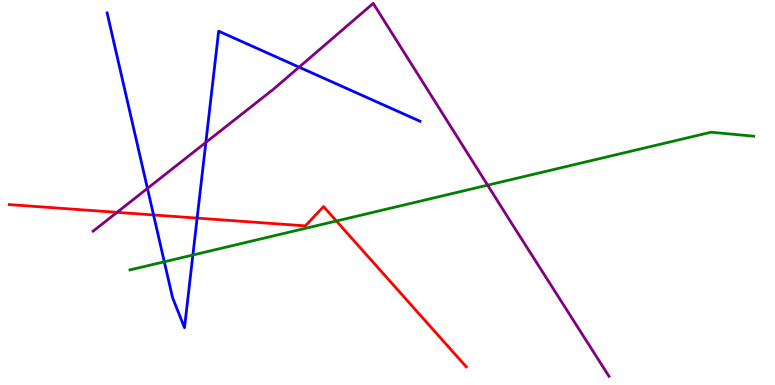[{'lines': ['blue', 'red'], 'intersections': [{'x': 1.98, 'y': 4.42}, {'x': 2.54, 'y': 4.34}]}, {'lines': ['green', 'red'], 'intersections': [{'x': 4.34, 'y': 4.26}]}, {'lines': ['purple', 'red'], 'intersections': [{'x': 1.51, 'y': 4.48}]}, {'lines': ['blue', 'green'], 'intersections': [{'x': 2.12, 'y': 3.2}, {'x': 2.49, 'y': 3.38}]}, {'lines': ['blue', 'purple'], 'intersections': [{'x': 1.9, 'y': 5.11}, {'x': 2.66, 'y': 6.3}, {'x': 3.86, 'y': 8.26}]}, {'lines': ['green', 'purple'], 'intersections': [{'x': 6.29, 'y': 5.19}]}]